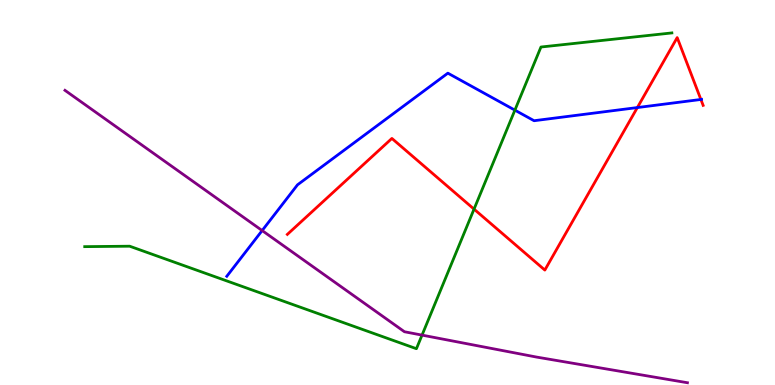[{'lines': ['blue', 'red'], 'intersections': [{'x': 8.22, 'y': 7.21}, {'x': 9.04, 'y': 7.42}]}, {'lines': ['green', 'red'], 'intersections': [{'x': 6.12, 'y': 4.57}]}, {'lines': ['purple', 'red'], 'intersections': []}, {'lines': ['blue', 'green'], 'intersections': [{'x': 6.64, 'y': 7.14}]}, {'lines': ['blue', 'purple'], 'intersections': [{'x': 3.38, 'y': 4.01}]}, {'lines': ['green', 'purple'], 'intersections': [{'x': 5.45, 'y': 1.3}]}]